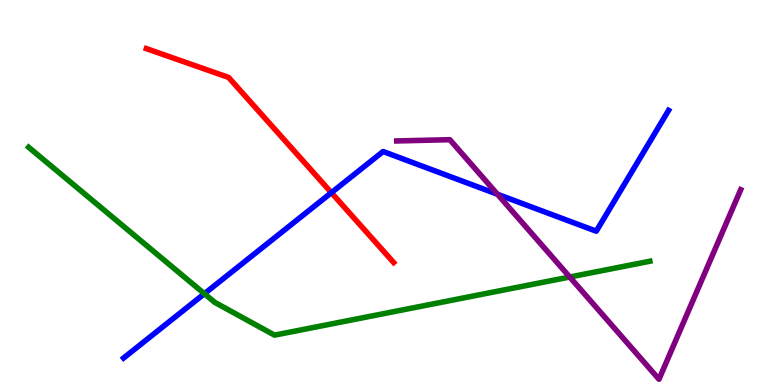[{'lines': ['blue', 'red'], 'intersections': [{'x': 4.28, 'y': 5.0}]}, {'lines': ['green', 'red'], 'intersections': []}, {'lines': ['purple', 'red'], 'intersections': []}, {'lines': ['blue', 'green'], 'intersections': [{'x': 2.64, 'y': 2.37}]}, {'lines': ['blue', 'purple'], 'intersections': [{'x': 6.42, 'y': 4.95}]}, {'lines': ['green', 'purple'], 'intersections': [{'x': 7.35, 'y': 2.8}]}]